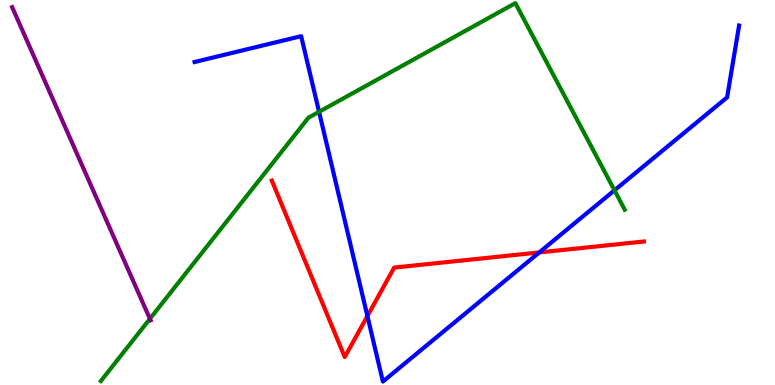[{'lines': ['blue', 'red'], 'intersections': [{'x': 4.74, 'y': 1.79}, {'x': 6.96, 'y': 3.44}]}, {'lines': ['green', 'red'], 'intersections': []}, {'lines': ['purple', 'red'], 'intersections': []}, {'lines': ['blue', 'green'], 'intersections': [{'x': 4.12, 'y': 7.1}, {'x': 7.93, 'y': 5.06}]}, {'lines': ['blue', 'purple'], 'intersections': []}, {'lines': ['green', 'purple'], 'intersections': [{'x': 1.93, 'y': 1.72}]}]